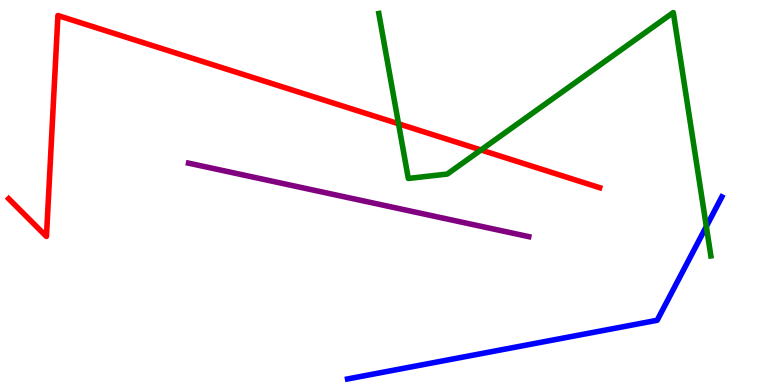[{'lines': ['blue', 'red'], 'intersections': []}, {'lines': ['green', 'red'], 'intersections': [{'x': 5.14, 'y': 6.79}, {'x': 6.21, 'y': 6.1}]}, {'lines': ['purple', 'red'], 'intersections': []}, {'lines': ['blue', 'green'], 'intersections': [{'x': 9.11, 'y': 4.12}]}, {'lines': ['blue', 'purple'], 'intersections': []}, {'lines': ['green', 'purple'], 'intersections': []}]